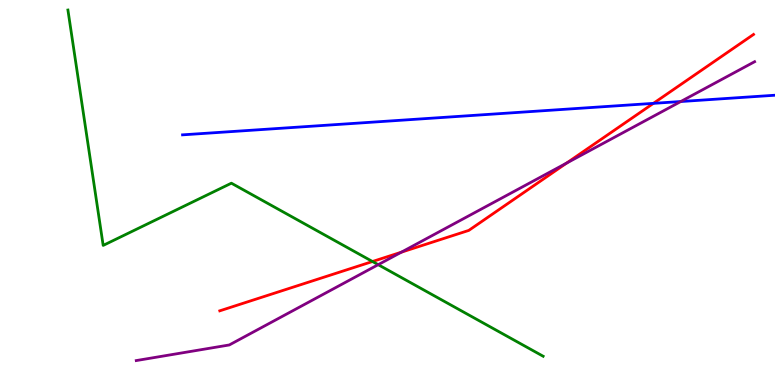[{'lines': ['blue', 'red'], 'intersections': [{'x': 8.43, 'y': 7.32}]}, {'lines': ['green', 'red'], 'intersections': [{'x': 4.81, 'y': 3.21}]}, {'lines': ['purple', 'red'], 'intersections': [{'x': 5.18, 'y': 3.45}, {'x': 7.31, 'y': 5.76}]}, {'lines': ['blue', 'green'], 'intersections': []}, {'lines': ['blue', 'purple'], 'intersections': [{'x': 8.78, 'y': 7.36}]}, {'lines': ['green', 'purple'], 'intersections': [{'x': 4.88, 'y': 3.13}]}]